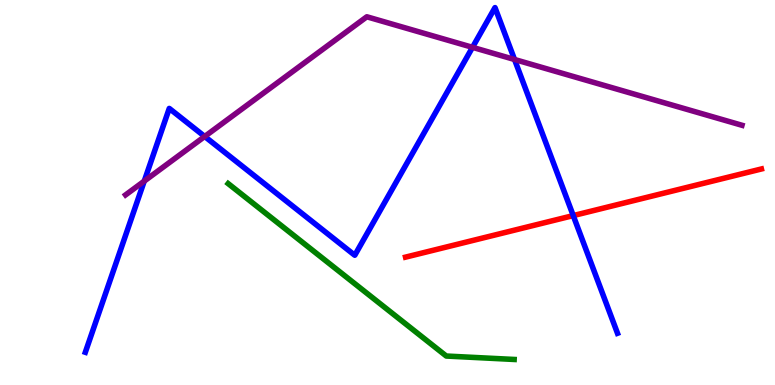[{'lines': ['blue', 'red'], 'intersections': [{'x': 7.4, 'y': 4.4}]}, {'lines': ['green', 'red'], 'intersections': []}, {'lines': ['purple', 'red'], 'intersections': []}, {'lines': ['blue', 'green'], 'intersections': []}, {'lines': ['blue', 'purple'], 'intersections': [{'x': 1.86, 'y': 5.3}, {'x': 2.64, 'y': 6.46}, {'x': 6.1, 'y': 8.77}, {'x': 6.64, 'y': 8.45}]}, {'lines': ['green', 'purple'], 'intersections': []}]